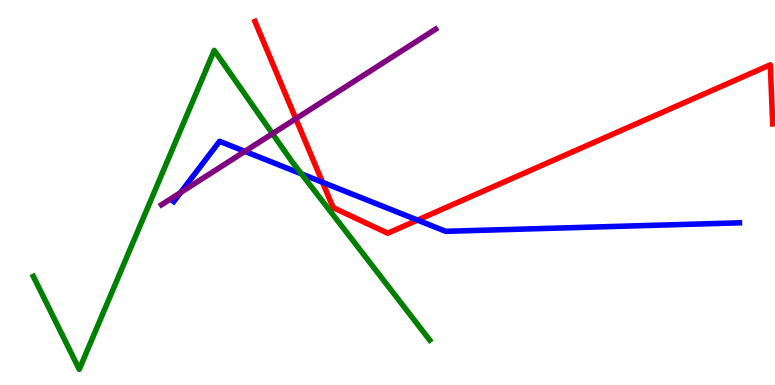[{'lines': ['blue', 'red'], 'intersections': [{'x': 4.16, 'y': 5.27}, {'x': 5.39, 'y': 4.28}]}, {'lines': ['green', 'red'], 'intersections': []}, {'lines': ['purple', 'red'], 'intersections': [{'x': 3.82, 'y': 6.92}]}, {'lines': ['blue', 'green'], 'intersections': [{'x': 3.89, 'y': 5.48}]}, {'lines': ['blue', 'purple'], 'intersections': [{'x': 2.33, 'y': 5.0}, {'x': 3.16, 'y': 6.07}]}, {'lines': ['green', 'purple'], 'intersections': [{'x': 3.52, 'y': 6.53}]}]